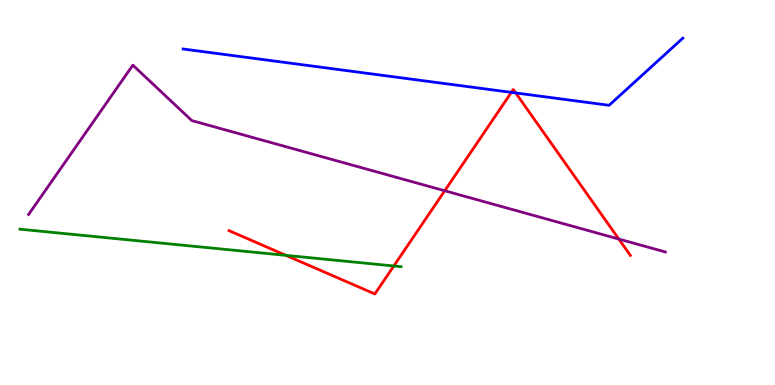[{'lines': ['blue', 'red'], 'intersections': [{'x': 6.6, 'y': 7.6}, {'x': 6.65, 'y': 7.59}]}, {'lines': ['green', 'red'], 'intersections': [{'x': 3.69, 'y': 3.37}, {'x': 5.08, 'y': 3.09}]}, {'lines': ['purple', 'red'], 'intersections': [{'x': 5.74, 'y': 5.05}, {'x': 7.98, 'y': 3.79}]}, {'lines': ['blue', 'green'], 'intersections': []}, {'lines': ['blue', 'purple'], 'intersections': []}, {'lines': ['green', 'purple'], 'intersections': []}]